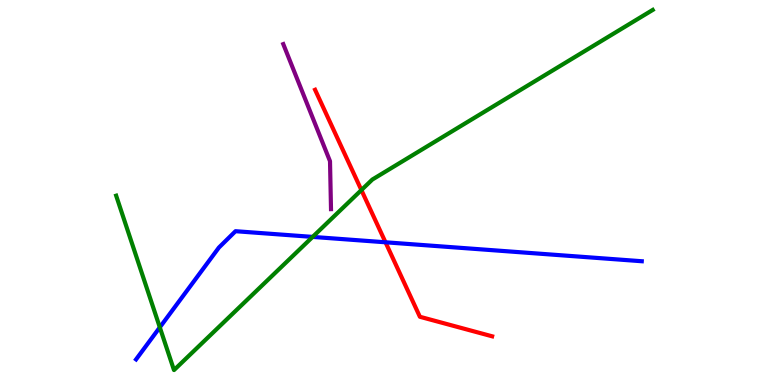[{'lines': ['blue', 'red'], 'intersections': [{'x': 4.97, 'y': 3.71}]}, {'lines': ['green', 'red'], 'intersections': [{'x': 4.66, 'y': 5.06}]}, {'lines': ['purple', 'red'], 'intersections': []}, {'lines': ['blue', 'green'], 'intersections': [{'x': 2.06, 'y': 1.5}, {'x': 4.03, 'y': 3.85}]}, {'lines': ['blue', 'purple'], 'intersections': []}, {'lines': ['green', 'purple'], 'intersections': []}]